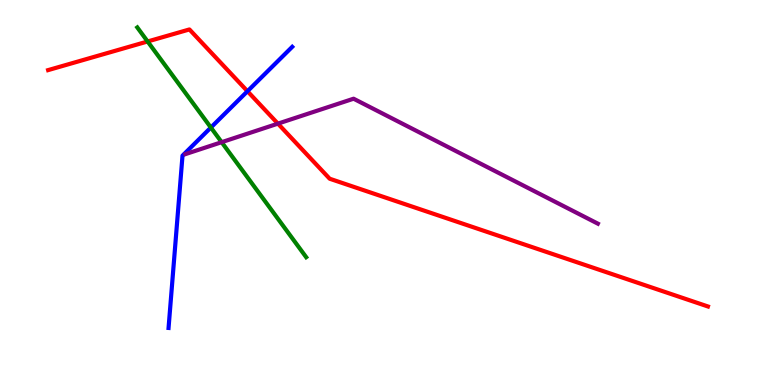[{'lines': ['blue', 'red'], 'intersections': [{'x': 3.19, 'y': 7.63}]}, {'lines': ['green', 'red'], 'intersections': [{'x': 1.9, 'y': 8.92}]}, {'lines': ['purple', 'red'], 'intersections': [{'x': 3.59, 'y': 6.79}]}, {'lines': ['blue', 'green'], 'intersections': [{'x': 2.72, 'y': 6.69}]}, {'lines': ['blue', 'purple'], 'intersections': []}, {'lines': ['green', 'purple'], 'intersections': [{'x': 2.86, 'y': 6.31}]}]